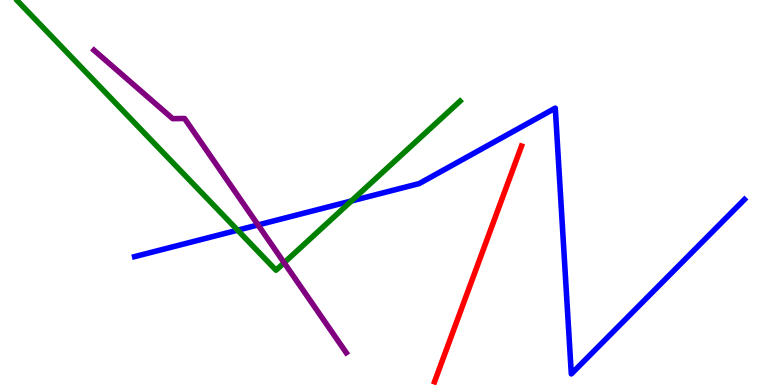[{'lines': ['blue', 'red'], 'intersections': []}, {'lines': ['green', 'red'], 'intersections': []}, {'lines': ['purple', 'red'], 'intersections': []}, {'lines': ['blue', 'green'], 'intersections': [{'x': 3.07, 'y': 4.02}, {'x': 4.53, 'y': 4.78}]}, {'lines': ['blue', 'purple'], 'intersections': [{'x': 3.33, 'y': 4.16}]}, {'lines': ['green', 'purple'], 'intersections': [{'x': 3.67, 'y': 3.18}]}]